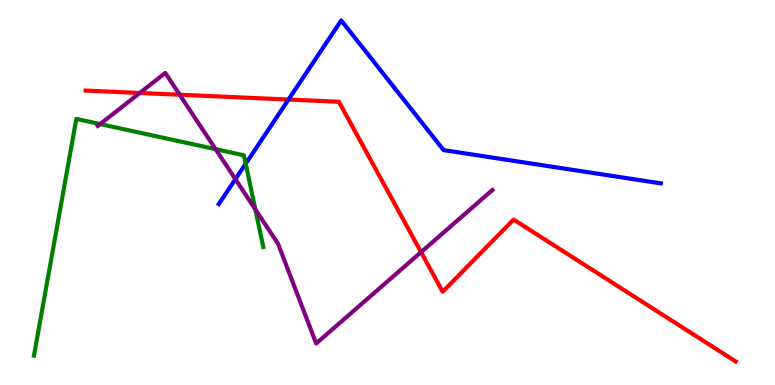[{'lines': ['blue', 'red'], 'intersections': [{'x': 3.72, 'y': 7.41}]}, {'lines': ['green', 'red'], 'intersections': []}, {'lines': ['purple', 'red'], 'intersections': [{'x': 1.8, 'y': 7.58}, {'x': 2.32, 'y': 7.54}, {'x': 5.43, 'y': 3.45}]}, {'lines': ['blue', 'green'], 'intersections': [{'x': 3.17, 'y': 5.75}]}, {'lines': ['blue', 'purple'], 'intersections': [{'x': 3.04, 'y': 5.35}]}, {'lines': ['green', 'purple'], 'intersections': [{'x': 1.29, 'y': 6.78}, {'x': 2.78, 'y': 6.13}, {'x': 3.29, 'y': 4.56}]}]